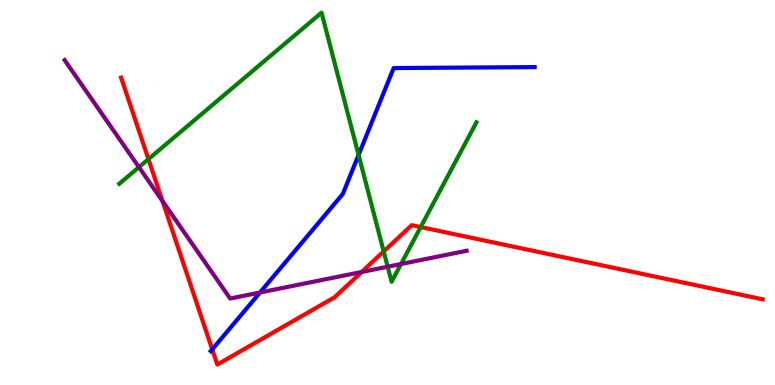[{'lines': ['blue', 'red'], 'intersections': [{'x': 2.74, 'y': 0.925}]}, {'lines': ['green', 'red'], 'intersections': [{'x': 1.92, 'y': 5.87}, {'x': 4.95, 'y': 3.47}, {'x': 5.43, 'y': 4.1}]}, {'lines': ['purple', 'red'], 'intersections': [{'x': 2.1, 'y': 4.78}, {'x': 4.67, 'y': 2.94}]}, {'lines': ['blue', 'green'], 'intersections': [{'x': 4.63, 'y': 5.98}]}, {'lines': ['blue', 'purple'], 'intersections': [{'x': 3.36, 'y': 2.4}]}, {'lines': ['green', 'purple'], 'intersections': [{'x': 1.79, 'y': 5.66}, {'x': 5.0, 'y': 3.07}, {'x': 5.17, 'y': 3.14}]}]